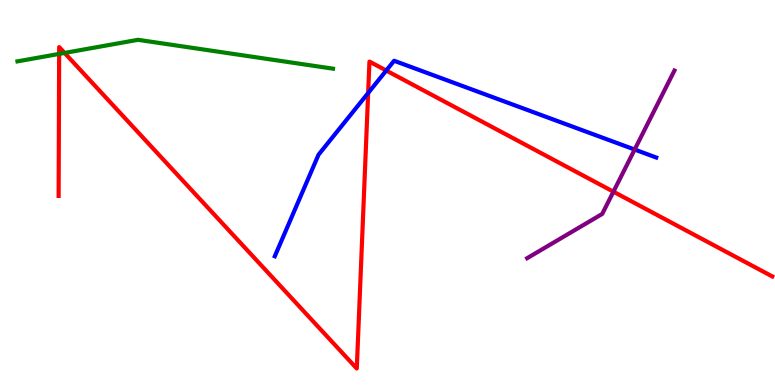[{'lines': ['blue', 'red'], 'intersections': [{'x': 4.75, 'y': 7.58}, {'x': 4.98, 'y': 8.17}]}, {'lines': ['green', 'red'], 'intersections': [{'x': 0.763, 'y': 8.6}, {'x': 0.833, 'y': 8.62}]}, {'lines': ['purple', 'red'], 'intersections': [{'x': 7.92, 'y': 5.02}]}, {'lines': ['blue', 'green'], 'intersections': []}, {'lines': ['blue', 'purple'], 'intersections': [{'x': 8.19, 'y': 6.12}]}, {'lines': ['green', 'purple'], 'intersections': []}]